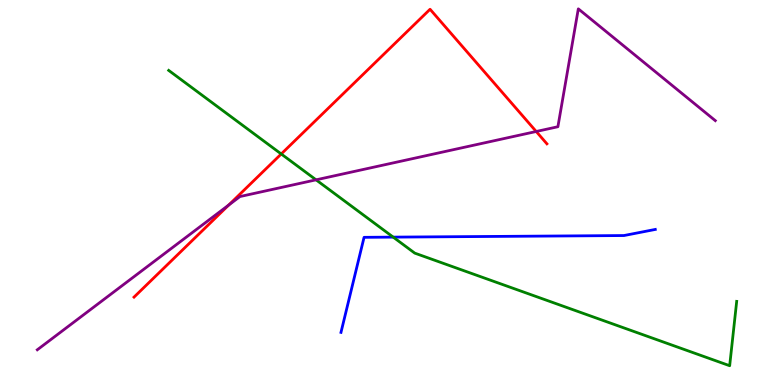[{'lines': ['blue', 'red'], 'intersections': []}, {'lines': ['green', 'red'], 'intersections': [{'x': 3.63, 'y': 6.0}]}, {'lines': ['purple', 'red'], 'intersections': [{'x': 2.95, 'y': 4.67}, {'x': 6.92, 'y': 6.58}]}, {'lines': ['blue', 'green'], 'intersections': [{'x': 5.07, 'y': 3.84}]}, {'lines': ['blue', 'purple'], 'intersections': []}, {'lines': ['green', 'purple'], 'intersections': [{'x': 4.08, 'y': 5.33}]}]